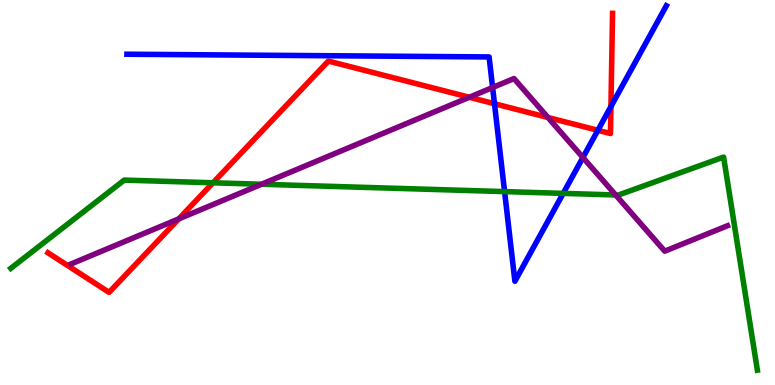[{'lines': ['blue', 'red'], 'intersections': [{'x': 6.38, 'y': 7.31}, {'x': 7.71, 'y': 6.62}, {'x': 7.88, 'y': 7.23}]}, {'lines': ['green', 'red'], 'intersections': [{'x': 2.75, 'y': 5.25}]}, {'lines': ['purple', 'red'], 'intersections': [{'x': 2.31, 'y': 4.31}, {'x': 6.06, 'y': 7.47}, {'x': 7.07, 'y': 6.95}]}, {'lines': ['blue', 'green'], 'intersections': [{'x': 6.51, 'y': 5.02}, {'x': 7.27, 'y': 4.98}]}, {'lines': ['blue', 'purple'], 'intersections': [{'x': 6.36, 'y': 7.73}, {'x': 7.52, 'y': 5.91}]}, {'lines': ['green', 'purple'], 'intersections': [{'x': 3.37, 'y': 5.21}, {'x': 7.94, 'y': 4.94}]}]